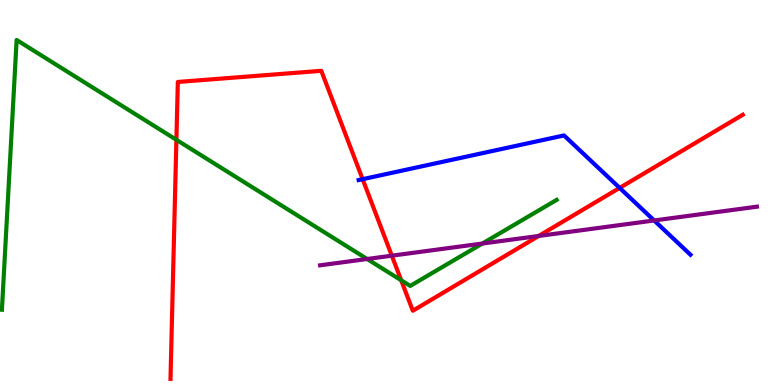[{'lines': ['blue', 'red'], 'intersections': [{'x': 4.68, 'y': 5.35}, {'x': 8.0, 'y': 5.12}]}, {'lines': ['green', 'red'], 'intersections': [{'x': 2.28, 'y': 6.37}, {'x': 5.18, 'y': 2.72}]}, {'lines': ['purple', 'red'], 'intersections': [{'x': 5.06, 'y': 3.36}, {'x': 6.95, 'y': 3.87}]}, {'lines': ['blue', 'green'], 'intersections': []}, {'lines': ['blue', 'purple'], 'intersections': [{'x': 8.44, 'y': 4.27}]}, {'lines': ['green', 'purple'], 'intersections': [{'x': 4.74, 'y': 3.27}, {'x': 6.22, 'y': 3.67}]}]